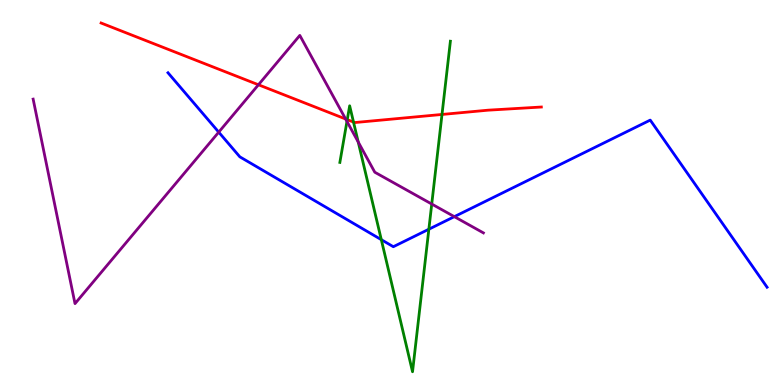[{'lines': ['blue', 'red'], 'intersections': []}, {'lines': ['green', 'red'], 'intersections': [{'x': 4.48, 'y': 6.89}, {'x': 4.56, 'y': 6.83}, {'x': 5.7, 'y': 7.03}]}, {'lines': ['purple', 'red'], 'intersections': [{'x': 3.33, 'y': 7.8}, {'x': 4.46, 'y': 6.91}]}, {'lines': ['blue', 'green'], 'intersections': [{'x': 4.92, 'y': 3.77}, {'x': 5.53, 'y': 4.05}]}, {'lines': ['blue', 'purple'], 'intersections': [{'x': 2.82, 'y': 6.57}, {'x': 5.86, 'y': 4.37}]}, {'lines': ['green', 'purple'], 'intersections': [{'x': 4.48, 'y': 6.85}, {'x': 4.62, 'y': 6.31}, {'x': 5.57, 'y': 4.7}]}]